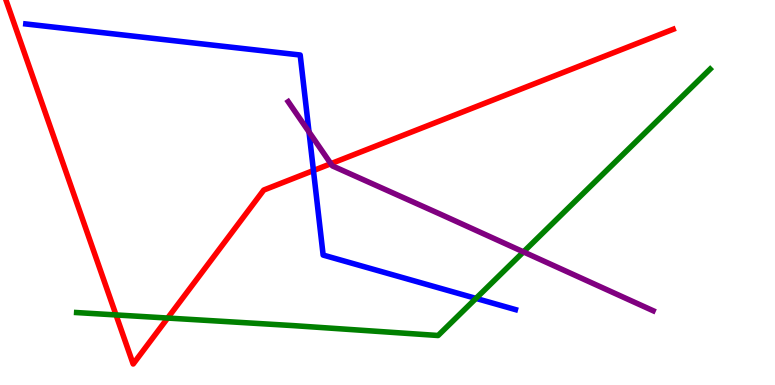[{'lines': ['blue', 'red'], 'intersections': [{'x': 4.04, 'y': 5.57}]}, {'lines': ['green', 'red'], 'intersections': [{'x': 1.5, 'y': 1.82}, {'x': 2.16, 'y': 1.74}]}, {'lines': ['purple', 'red'], 'intersections': [{'x': 4.27, 'y': 5.75}]}, {'lines': ['blue', 'green'], 'intersections': [{'x': 6.14, 'y': 2.25}]}, {'lines': ['blue', 'purple'], 'intersections': [{'x': 3.99, 'y': 6.57}]}, {'lines': ['green', 'purple'], 'intersections': [{'x': 6.75, 'y': 3.46}]}]